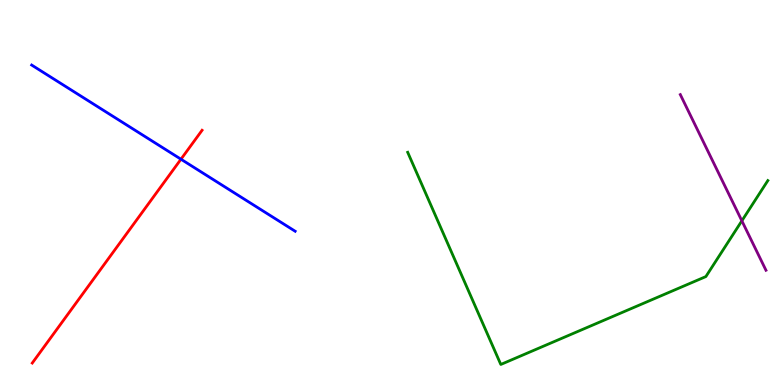[{'lines': ['blue', 'red'], 'intersections': [{'x': 2.34, 'y': 5.86}]}, {'lines': ['green', 'red'], 'intersections': []}, {'lines': ['purple', 'red'], 'intersections': []}, {'lines': ['blue', 'green'], 'intersections': []}, {'lines': ['blue', 'purple'], 'intersections': []}, {'lines': ['green', 'purple'], 'intersections': [{'x': 9.57, 'y': 4.26}]}]